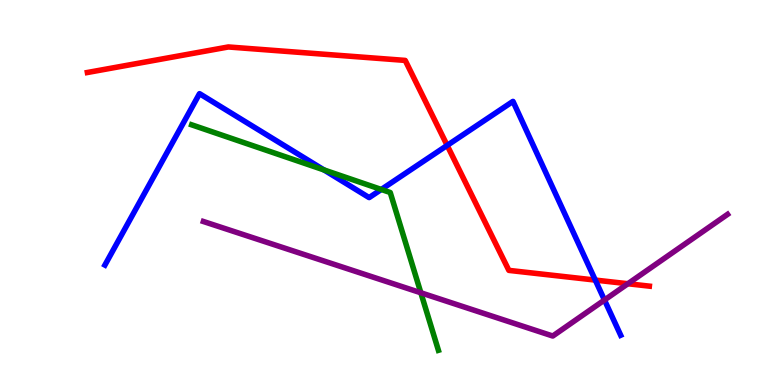[{'lines': ['blue', 'red'], 'intersections': [{'x': 5.77, 'y': 6.22}, {'x': 7.68, 'y': 2.73}]}, {'lines': ['green', 'red'], 'intersections': []}, {'lines': ['purple', 'red'], 'intersections': [{'x': 8.1, 'y': 2.63}]}, {'lines': ['blue', 'green'], 'intersections': [{'x': 4.18, 'y': 5.59}, {'x': 4.92, 'y': 5.08}]}, {'lines': ['blue', 'purple'], 'intersections': [{'x': 7.8, 'y': 2.21}]}, {'lines': ['green', 'purple'], 'intersections': [{'x': 5.43, 'y': 2.4}]}]